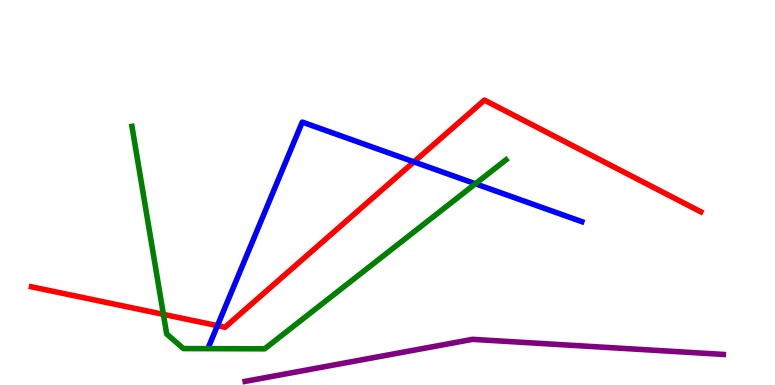[{'lines': ['blue', 'red'], 'intersections': [{'x': 2.81, 'y': 1.54}, {'x': 5.34, 'y': 5.8}]}, {'lines': ['green', 'red'], 'intersections': [{'x': 2.11, 'y': 1.83}]}, {'lines': ['purple', 'red'], 'intersections': []}, {'lines': ['blue', 'green'], 'intersections': [{'x': 6.13, 'y': 5.23}]}, {'lines': ['blue', 'purple'], 'intersections': []}, {'lines': ['green', 'purple'], 'intersections': []}]